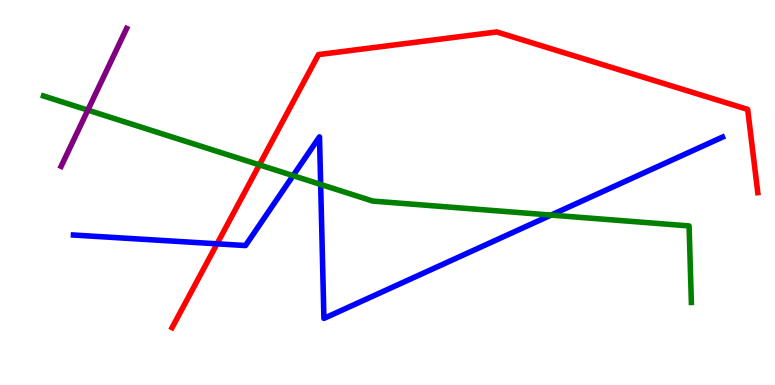[{'lines': ['blue', 'red'], 'intersections': [{'x': 2.8, 'y': 3.67}]}, {'lines': ['green', 'red'], 'intersections': [{'x': 3.35, 'y': 5.72}]}, {'lines': ['purple', 'red'], 'intersections': []}, {'lines': ['blue', 'green'], 'intersections': [{'x': 3.78, 'y': 5.44}, {'x': 4.14, 'y': 5.21}, {'x': 7.11, 'y': 4.41}]}, {'lines': ['blue', 'purple'], 'intersections': []}, {'lines': ['green', 'purple'], 'intersections': [{'x': 1.13, 'y': 7.14}]}]